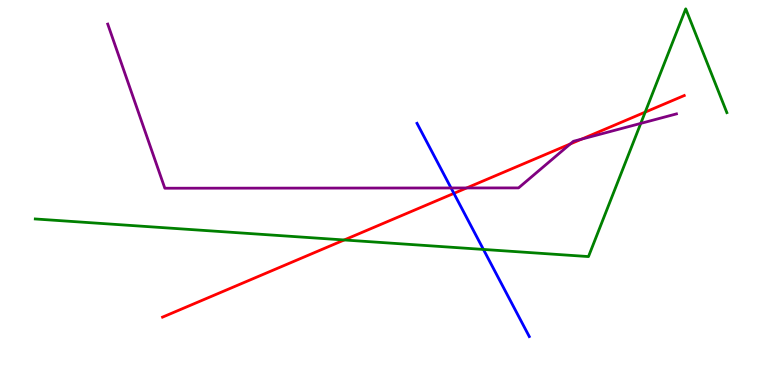[{'lines': ['blue', 'red'], 'intersections': [{'x': 5.86, 'y': 4.98}]}, {'lines': ['green', 'red'], 'intersections': [{'x': 4.44, 'y': 3.77}, {'x': 8.32, 'y': 7.09}]}, {'lines': ['purple', 'red'], 'intersections': [{'x': 6.02, 'y': 5.12}, {'x': 7.36, 'y': 6.26}, {'x': 7.5, 'y': 6.39}]}, {'lines': ['blue', 'green'], 'intersections': [{'x': 6.24, 'y': 3.52}]}, {'lines': ['blue', 'purple'], 'intersections': [{'x': 5.82, 'y': 5.12}]}, {'lines': ['green', 'purple'], 'intersections': [{'x': 8.27, 'y': 6.8}]}]